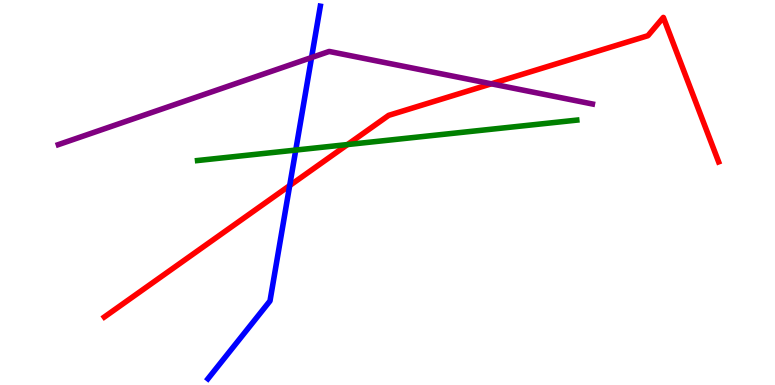[{'lines': ['blue', 'red'], 'intersections': [{'x': 3.74, 'y': 5.18}]}, {'lines': ['green', 'red'], 'intersections': [{'x': 4.48, 'y': 6.25}]}, {'lines': ['purple', 'red'], 'intersections': [{'x': 6.34, 'y': 7.82}]}, {'lines': ['blue', 'green'], 'intersections': [{'x': 3.82, 'y': 6.1}]}, {'lines': ['blue', 'purple'], 'intersections': [{'x': 4.02, 'y': 8.51}]}, {'lines': ['green', 'purple'], 'intersections': []}]